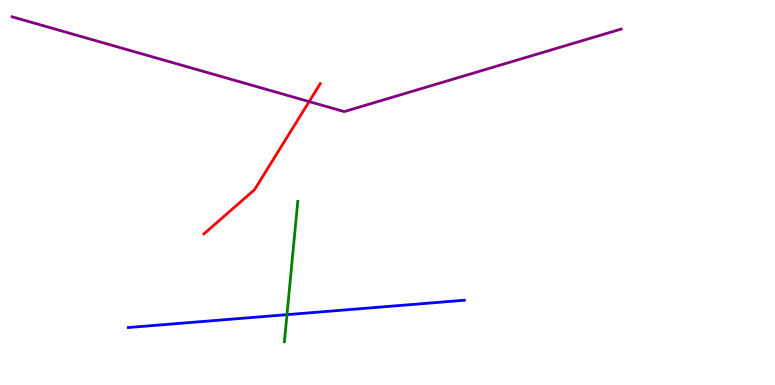[{'lines': ['blue', 'red'], 'intersections': []}, {'lines': ['green', 'red'], 'intersections': []}, {'lines': ['purple', 'red'], 'intersections': [{'x': 3.99, 'y': 7.36}]}, {'lines': ['blue', 'green'], 'intersections': [{'x': 3.7, 'y': 1.83}]}, {'lines': ['blue', 'purple'], 'intersections': []}, {'lines': ['green', 'purple'], 'intersections': []}]